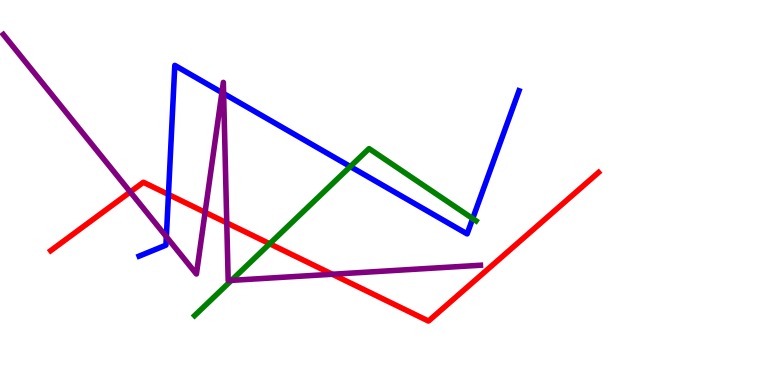[{'lines': ['blue', 'red'], 'intersections': [{'x': 2.17, 'y': 4.95}]}, {'lines': ['green', 'red'], 'intersections': [{'x': 3.48, 'y': 3.67}]}, {'lines': ['purple', 'red'], 'intersections': [{'x': 1.68, 'y': 5.01}, {'x': 2.65, 'y': 4.49}, {'x': 2.93, 'y': 4.21}, {'x': 4.29, 'y': 2.88}]}, {'lines': ['blue', 'green'], 'intersections': [{'x': 4.52, 'y': 5.67}, {'x': 6.1, 'y': 4.32}]}, {'lines': ['blue', 'purple'], 'intersections': [{'x': 2.15, 'y': 3.85}, {'x': 2.86, 'y': 7.6}, {'x': 2.89, 'y': 7.57}]}, {'lines': ['green', 'purple'], 'intersections': [{'x': 2.99, 'y': 2.72}]}]